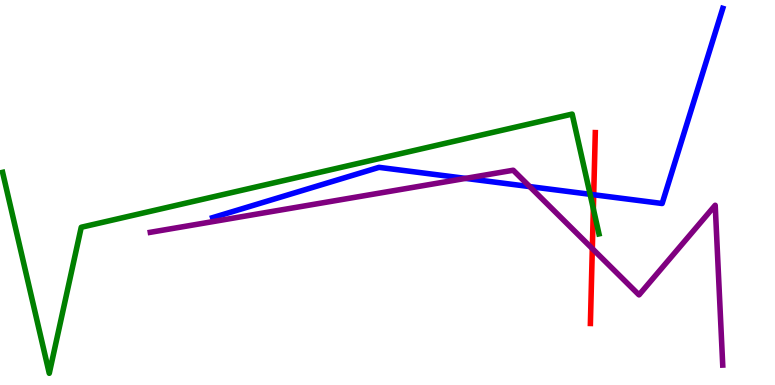[{'lines': ['blue', 'red'], 'intersections': [{'x': 7.66, 'y': 4.94}]}, {'lines': ['green', 'red'], 'intersections': [{'x': 7.66, 'y': 4.58}]}, {'lines': ['purple', 'red'], 'intersections': [{'x': 7.64, 'y': 3.54}]}, {'lines': ['blue', 'green'], 'intersections': [{'x': 7.61, 'y': 4.95}]}, {'lines': ['blue', 'purple'], 'intersections': [{'x': 6.01, 'y': 5.37}, {'x': 6.83, 'y': 5.15}]}, {'lines': ['green', 'purple'], 'intersections': []}]